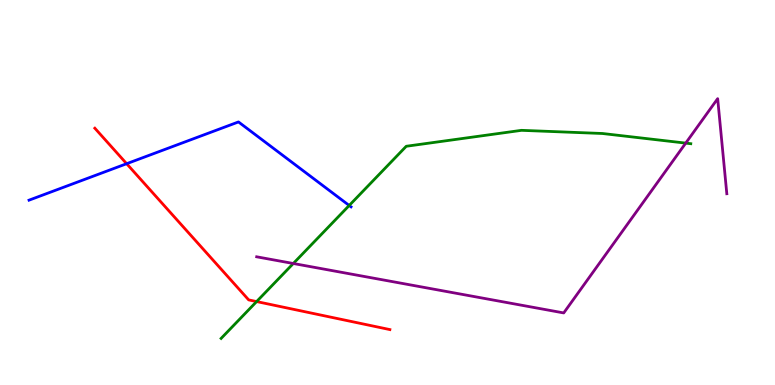[{'lines': ['blue', 'red'], 'intersections': [{'x': 1.63, 'y': 5.75}]}, {'lines': ['green', 'red'], 'intersections': [{'x': 3.31, 'y': 2.17}]}, {'lines': ['purple', 'red'], 'intersections': []}, {'lines': ['blue', 'green'], 'intersections': [{'x': 4.51, 'y': 4.66}]}, {'lines': ['blue', 'purple'], 'intersections': []}, {'lines': ['green', 'purple'], 'intersections': [{'x': 3.78, 'y': 3.16}, {'x': 8.85, 'y': 6.28}]}]